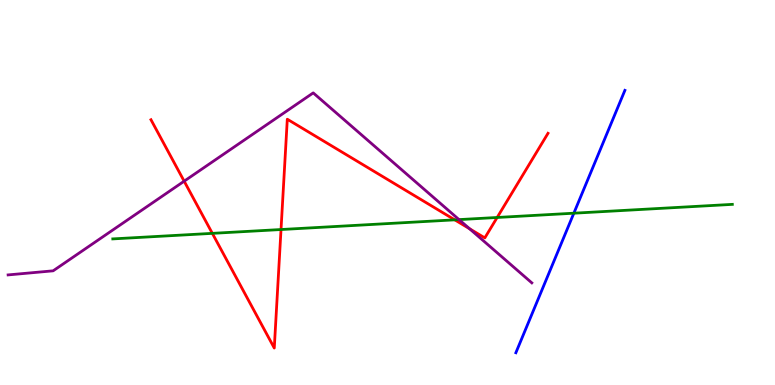[{'lines': ['blue', 'red'], 'intersections': []}, {'lines': ['green', 'red'], 'intersections': [{'x': 2.74, 'y': 3.94}, {'x': 3.63, 'y': 4.04}, {'x': 5.87, 'y': 4.29}, {'x': 6.41, 'y': 4.35}]}, {'lines': ['purple', 'red'], 'intersections': [{'x': 2.38, 'y': 5.29}, {'x': 6.06, 'y': 4.06}]}, {'lines': ['blue', 'green'], 'intersections': [{'x': 7.4, 'y': 4.46}]}, {'lines': ['blue', 'purple'], 'intersections': []}, {'lines': ['green', 'purple'], 'intersections': [{'x': 5.92, 'y': 4.3}]}]